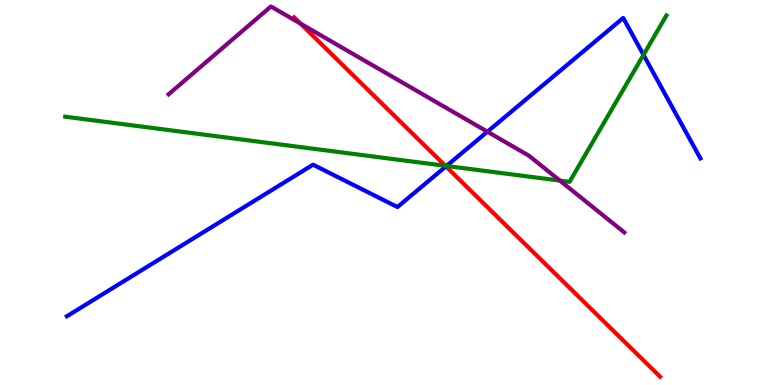[{'lines': ['blue', 'red'], 'intersections': [{'x': 5.75, 'y': 5.68}]}, {'lines': ['green', 'red'], 'intersections': [{'x': 5.75, 'y': 5.69}]}, {'lines': ['purple', 'red'], 'intersections': [{'x': 3.88, 'y': 9.39}]}, {'lines': ['blue', 'green'], 'intersections': [{'x': 5.76, 'y': 5.69}, {'x': 8.3, 'y': 8.58}]}, {'lines': ['blue', 'purple'], 'intersections': [{'x': 6.29, 'y': 6.58}]}, {'lines': ['green', 'purple'], 'intersections': [{'x': 7.22, 'y': 5.31}]}]